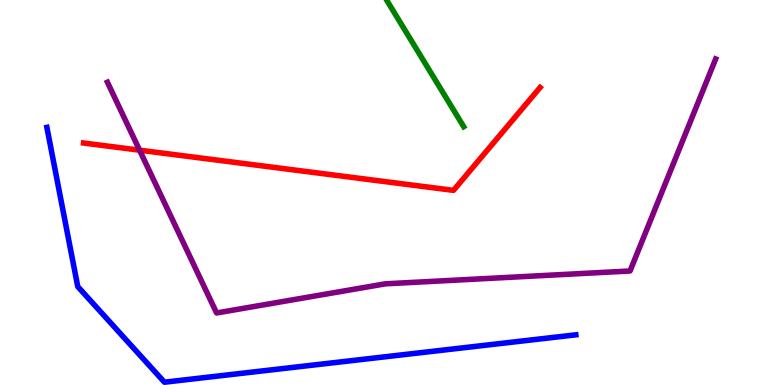[{'lines': ['blue', 'red'], 'intersections': []}, {'lines': ['green', 'red'], 'intersections': []}, {'lines': ['purple', 'red'], 'intersections': [{'x': 1.8, 'y': 6.1}]}, {'lines': ['blue', 'green'], 'intersections': []}, {'lines': ['blue', 'purple'], 'intersections': []}, {'lines': ['green', 'purple'], 'intersections': []}]